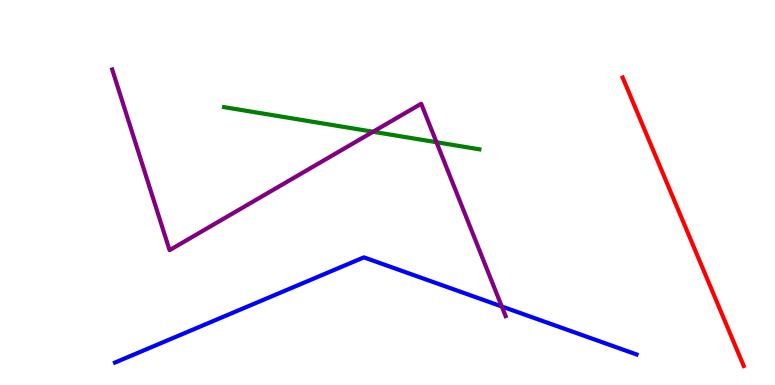[{'lines': ['blue', 'red'], 'intersections': []}, {'lines': ['green', 'red'], 'intersections': []}, {'lines': ['purple', 'red'], 'intersections': []}, {'lines': ['blue', 'green'], 'intersections': []}, {'lines': ['blue', 'purple'], 'intersections': [{'x': 6.47, 'y': 2.04}]}, {'lines': ['green', 'purple'], 'intersections': [{'x': 4.81, 'y': 6.58}, {'x': 5.63, 'y': 6.31}]}]